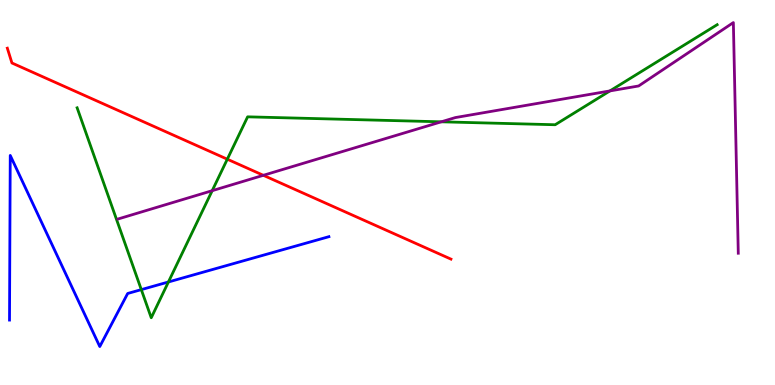[{'lines': ['blue', 'red'], 'intersections': []}, {'lines': ['green', 'red'], 'intersections': [{'x': 2.93, 'y': 5.86}]}, {'lines': ['purple', 'red'], 'intersections': [{'x': 3.4, 'y': 5.45}]}, {'lines': ['blue', 'green'], 'intersections': [{'x': 1.82, 'y': 2.48}, {'x': 2.17, 'y': 2.68}]}, {'lines': ['blue', 'purple'], 'intersections': []}, {'lines': ['green', 'purple'], 'intersections': [{'x': 2.74, 'y': 5.05}, {'x': 5.69, 'y': 6.84}, {'x': 7.87, 'y': 7.64}]}]